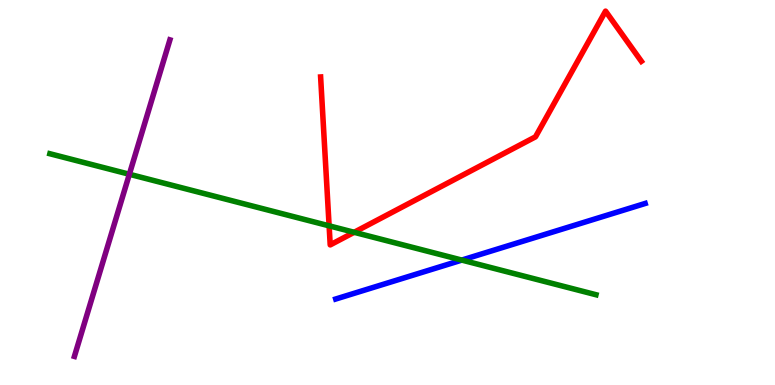[{'lines': ['blue', 'red'], 'intersections': []}, {'lines': ['green', 'red'], 'intersections': [{'x': 4.25, 'y': 4.13}, {'x': 4.57, 'y': 3.97}]}, {'lines': ['purple', 'red'], 'intersections': []}, {'lines': ['blue', 'green'], 'intersections': [{'x': 5.96, 'y': 3.24}]}, {'lines': ['blue', 'purple'], 'intersections': []}, {'lines': ['green', 'purple'], 'intersections': [{'x': 1.67, 'y': 5.47}]}]